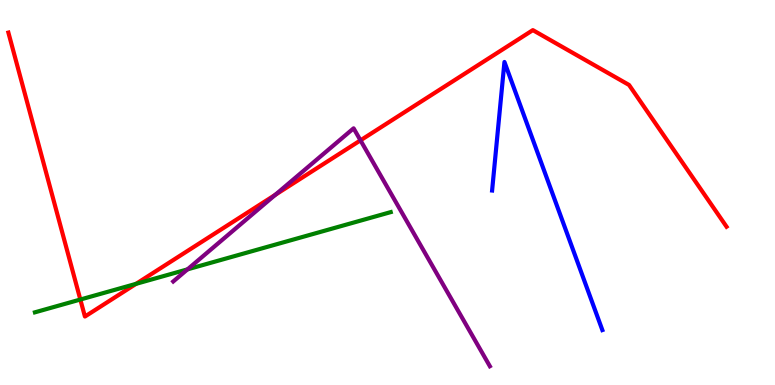[{'lines': ['blue', 'red'], 'intersections': []}, {'lines': ['green', 'red'], 'intersections': [{'x': 1.04, 'y': 2.22}, {'x': 1.76, 'y': 2.63}]}, {'lines': ['purple', 'red'], 'intersections': [{'x': 3.55, 'y': 4.94}, {'x': 4.65, 'y': 6.35}]}, {'lines': ['blue', 'green'], 'intersections': []}, {'lines': ['blue', 'purple'], 'intersections': []}, {'lines': ['green', 'purple'], 'intersections': [{'x': 2.42, 'y': 3.0}]}]